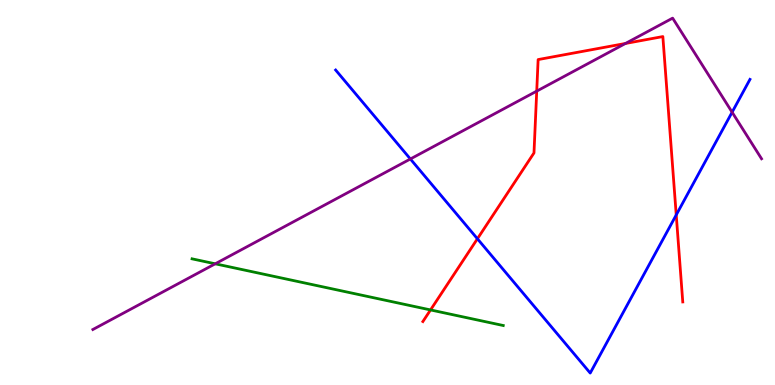[{'lines': ['blue', 'red'], 'intersections': [{'x': 6.16, 'y': 3.8}, {'x': 8.73, 'y': 4.42}]}, {'lines': ['green', 'red'], 'intersections': [{'x': 5.56, 'y': 1.95}]}, {'lines': ['purple', 'red'], 'intersections': [{'x': 6.93, 'y': 7.63}, {'x': 8.07, 'y': 8.87}]}, {'lines': ['blue', 'green'], 'intersections': []}, {'lines': ['blue', 'purple'], 'intersections': [{'x': 5.3, 'y': 5.87}, {'x': 9.45, 'y': 7.09}]}, {'lines': ['green', 'purple'], 'intersections': [{'x': 2.78, 'y': 3.15}]}]